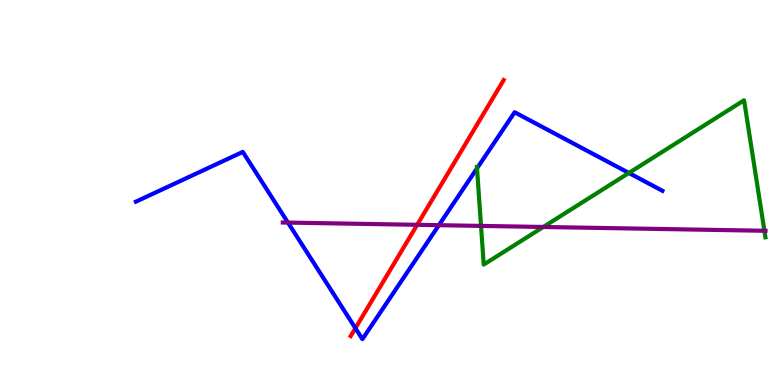[{'lines': ['blue', 'red'], 'intersections': [{'x': 4.59, 'y': 1.48}]}, {'lines': ['green', 'red'], 'intersections': []}, {'lines': ['purple', 'red'], 'intersections': [{'x': 5.38, 'y': 4.16}]}, {'lines': ['blue', 'green'], 'intersections': [{'x': 6.16, 'y': 5.63}, {'x': 8.11, 'y': 5.51}]}, {'lines': ['blue', 'purple'], 'intersections': [{'x': 3.72, 'y': 4.22}, {'x': 5.66, 'y': 4.15}]}, {'lines': ['green', 'purple'], 'intersections': [{'x': 6.21, 'y': 4.13}, {'x': 7.01, 'y': 4.1}, {'x': 9.86, 'y': 4.01}]}]